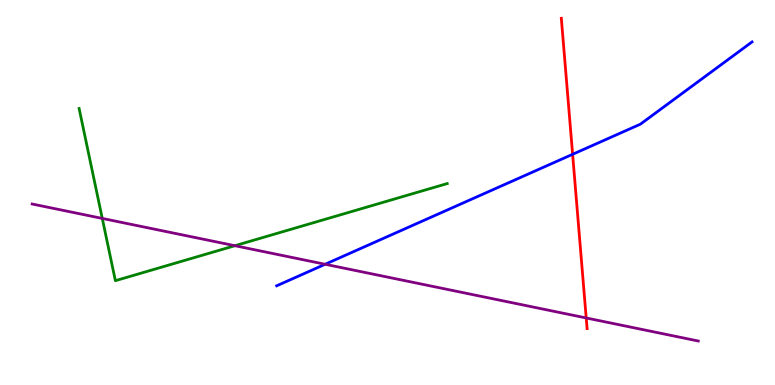[{'lines': ['blue', 'red'], 'intersections': [{'x': 7.39, 'y': 5.99}]}, {'lines': ['green', 'red'], 'intersections': []}, {'lines': ['purple', 'red'], 'intersections': [{'x': 7.56, 'y': 1.74}]}, {'lines': ['blue', 'green'], 'intersections': []}, {'lines': ['blue', 'purple'], 'intersections': [{'x': 4.2, 'y': 3.14}]}, {'lines': ['green', 'purple'], 'intersections': [{'x': 1.32, 'y': 4.33}, {'x': 3.03, 'y': 3.62}]}]